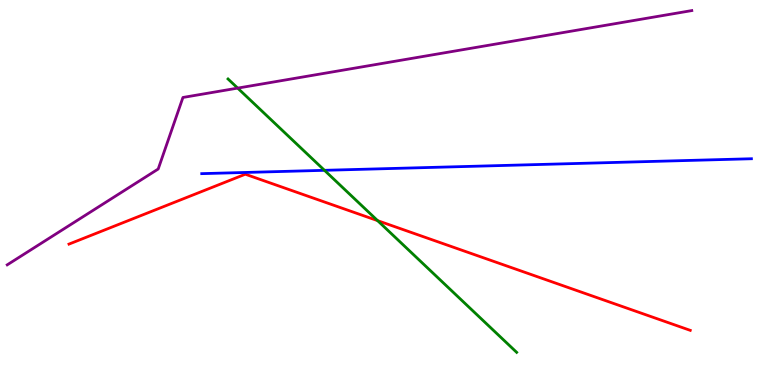[{'lines': ['blue', 'red'], 'intersections': []}, {'lines': ['green', 'red'], 'intersections': [{'x': 4.87, 'y': 4.27}]}, {'lines': ['purple', 'red'], 'intersections': []}, {'lines': ['blue', 'green'], 'intersections': [{'x': 4.19, 'y': 5.58}]}, {'lines': ['blue', 'purple'], 'intersections': []}, {'lines': ['green', 'purple'], 'intersections': [{'x': 3.07, 'y': 7.71}]}]